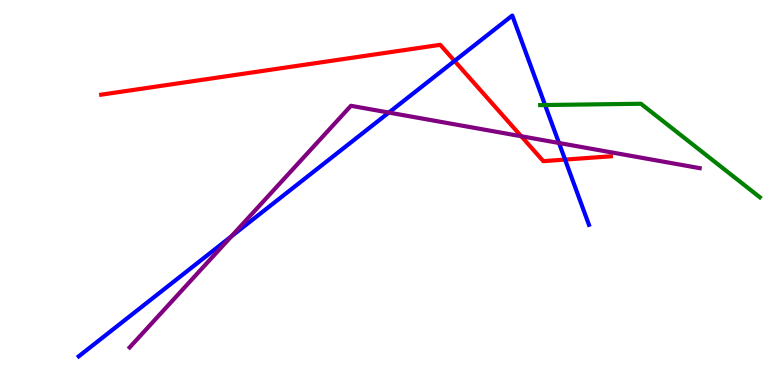[{'lines': ['blue', 'red'], 'intersections': [{'x': 5.86, 'y': 8.42}, {'x': 7.29, 'y': 5.85}]}, {'lines': ['green', 'red'], 'intersections': []}, {'lines': ['purple', 'red'], 'intersections': [{'x': 6.73, 'y': 6.46}]}, {'lines': ['blue', 'green'], 'intersections': [{'x': 7.03, 'y': 7.27}]}, {'lines': ['blue', 'purple'], 'intersections': [{'x': 2.98, 'y': 3.86}, {'x': 5.02, 'y': 7.08}, {'x': 7.21, 'y': 6.29}]}, {'lines': ['green', 'purple'], 'intersections': []}]